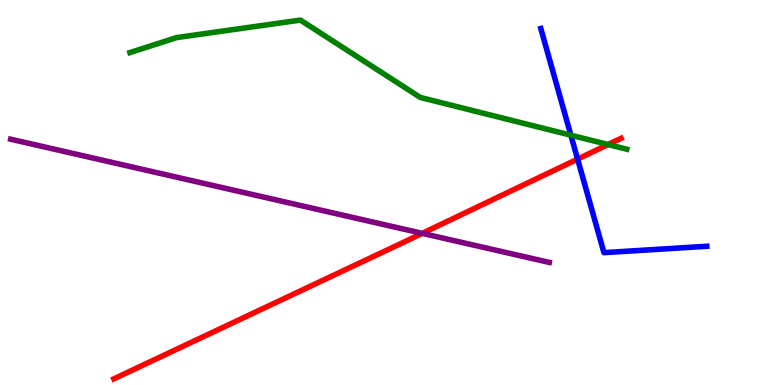[{'lines': ['blue', 'red'], 'intersections': [{'x': 7.45, 'y': 5.87}]}, {'lines': ['green', 'red'], 'intersections': [{'x': 7.85, 'y': 6.25}]}, {'lines': ['purple', 'red'], 'intersections': [{'x': 5.45, 'y': 3.94}]}, {'lines': ['blue', 'green'], 'intersections': [{'x': 7.37, 'y': 6.49}]}, {'lines': ['blue', 'purple'], 'intersections': []}, {'lines': ['green', 'purple'], 'intersections': []}]